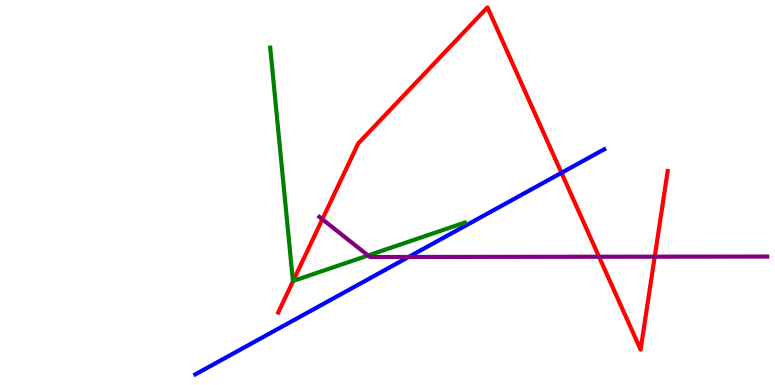[{'lines': ['blue', 'red'], 'intersections': [{'x': 7.24, 'y': 5.51}]}, {'lines': ['green', 'red'], 'intersections': [{'x': 3.78, 'y': 2.7}]}, {'lines': ['purple', 'red'], 'intersections': [{'x': 4.16, 'y': 4.3}, {'x': 7.73, 'y': 3.33}, {'x': 8.45, 'y': 3.33}]}, {'lines': ['blue', 'green'], 'intersections': []}, {'lines': ['blue', 'purple'], 'intersections': [{'x': 5.27, 'y': 3.33}]}, {'lines': ['green', 'purple'], 'intersections': [{'x': 4.75, 'y': 3.36}]}]